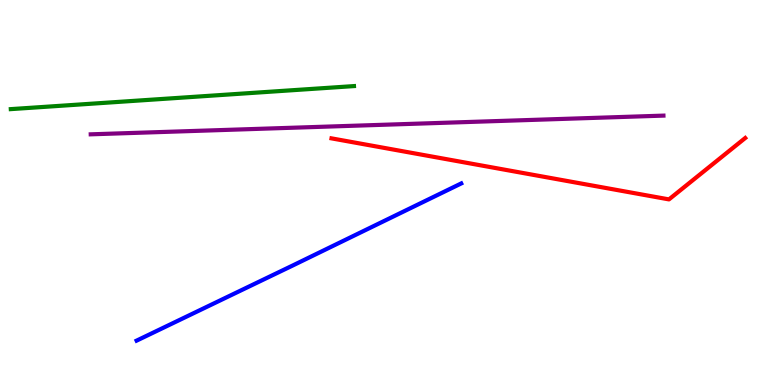[{'lines': ['blue', 'red'], 'intersections': []}, {'lines': ['green', 'red'], 'intersections': []}, {'lines': ['purple', 'red'], 'intersections': []}, {'lines': ['blue', 'green'], 'intersections': []}, {'lines': ['blue', 'purple'], 'intersections': []}, {'lines': ['green', 'purple'], 'intersections': []}]